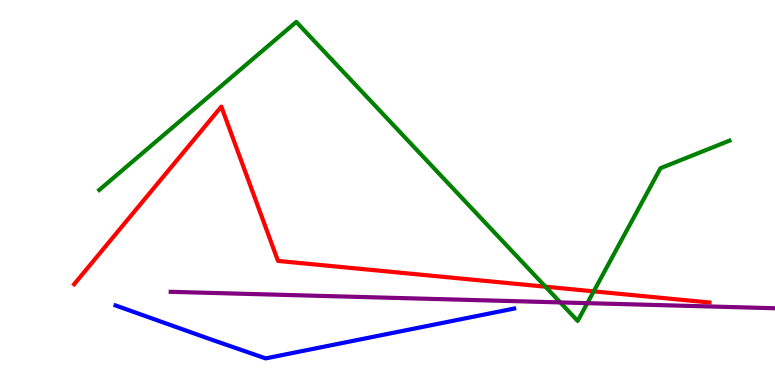[{'lines': ['blue', 'red'], 'intersections': []}, {'lines': ['green', 'red'], 'intersections': [{'x': 7.04, 'y': 2.55}, {'x': 7.66, 'y': 2.43}]}, {'lines': ['purple', 'red'], 'intersections': []}, {'lines': ['blue', 'green'], 'intersections': []}, {'lines': ['blue', 'purple'], 'intersections': []}, {'lines': ['green', 'purple'], 'intersections': [{'x': 7.23, 'y': 2.15}, {'x': 7.58, 'y': 2.13}]}]